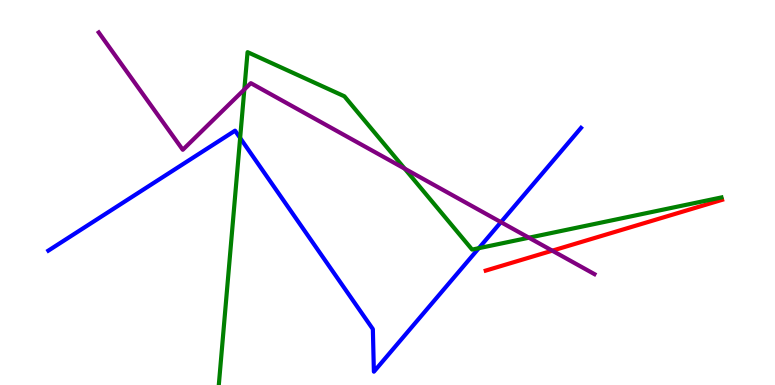[{'lines': ['blue', 'red'], 'intersections': []}, {'lines': ['green', 'red'], 'intersections': []}, {'lines': ['purple', 'red'], 'intersections': [{'x': 7.13, 'y': 3.49}]}, {'lines': ['blue', 'green'], 'intersections': [{'x': 3.1, 'y': 6.42}, {'x': 6.18, 'y': 3.55}]}, {'lines': ['blue', 'purple'], 'intersections': [{'x': 6.46, 'y': 4.23}]}, {'lines': ['green', 'purple'], 'intersections': [{'x': 3.15, 'y': 7.68}, {'x': 5.22, 'y': 5.62}, {'x': 6.82, 'y': 3.83}]}]